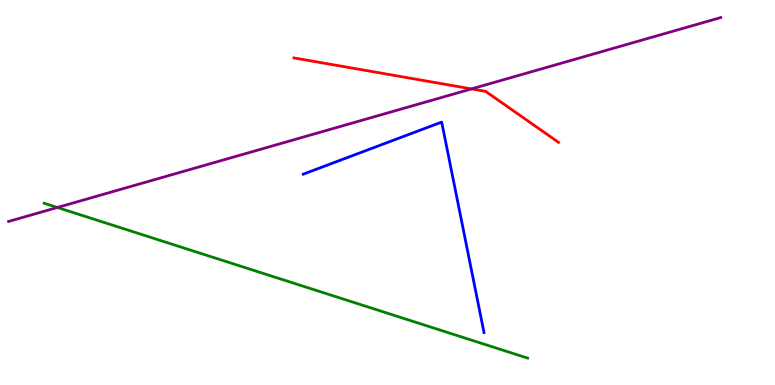[{'lines': ['blue', 'red'], 'intersections': []}, {'lines': ['green', 'red'], 'intersections': []}, {'lines': ['purple', 'red'], 'intersections': [{'x': 6.08, 'y': 7.69}]}, {'lines': ['blue', 'green'], 'intersections': []}, {'lines': ['blue', 'purple'], 'intersections': []}, {'lines': ['green', 'purple'], 'intersections': [{'x': 0.74, 'y': 4.61}]}]